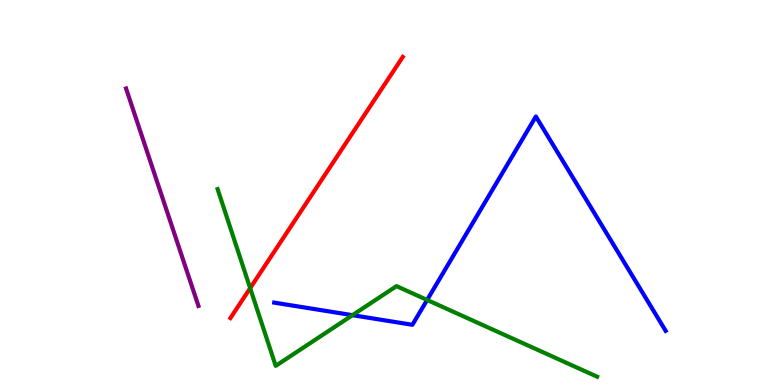[{'lines': ['blue', 'red'], 'intersections': []}, {'lines': ['green', 'red'], 'intersections': [{'x': 3.23, 'y': 2.52}]}, {'lines': ['purple', 'red'], 'intersections': []}, {'lines': ['blue', 'green'], 'intersections': [{'x': 4.55, 'y': 1.81}, {'x': 5.51, 'y': 2.21}]}, {'lines': ['blue', 'purple'], 'intersections': []}, {'lines': ['green', 'purple'], 'intersections': []}]